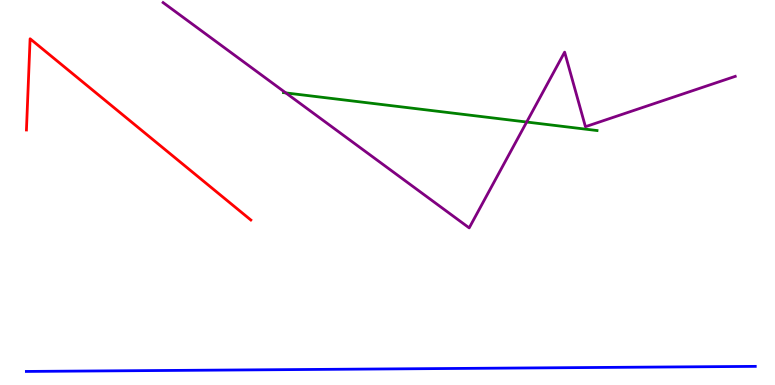[{'lines': ['blue', 'red'], 'intersections': []}, {'lines': ['green', 'red'], 'intersections': []}, {'lines': ['purple', 'red'], 'intersections': []}, {'lines': ['blue', 'green'], 'intersections': []}, {'lines': ['blue', 'purple'], 'intersections': []}, {'lines': ['green', 'purple'], 'intersections': [{'x': 3.69, 'y': 7.59}, {'x': 6.8, 'y': 6.83}]}]